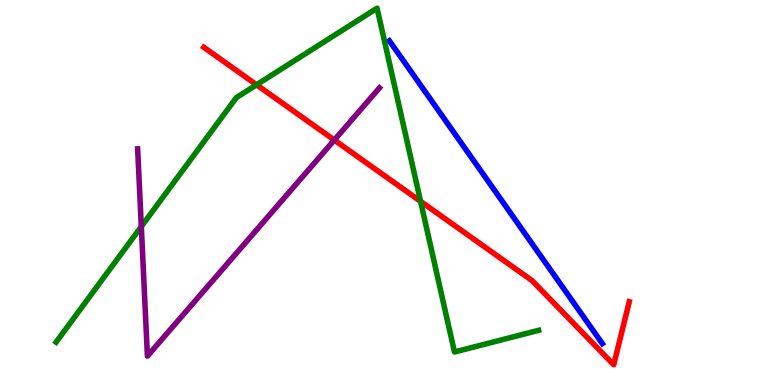[{'lines': ['blue', 'red'], 'intersections': []}, {'lines': ['green', 'red'], 'intersections': [{'x': 3.31, 'y': 7.8}, {'x': 5.43, 'y': 4.77}]}, {'lines': ['purple', 'red'], 'intersections': [{'x': 4.31, 'y': 6.36}]}, {'lines': ['blue', 'green'], 'intersections': []}, {'lines': ['blue', 'purple'], 'intersections': []}, {'lines': ['green', 'purple'], 'intersections': [{'x': 1.82, 'y': 4.12}]}]